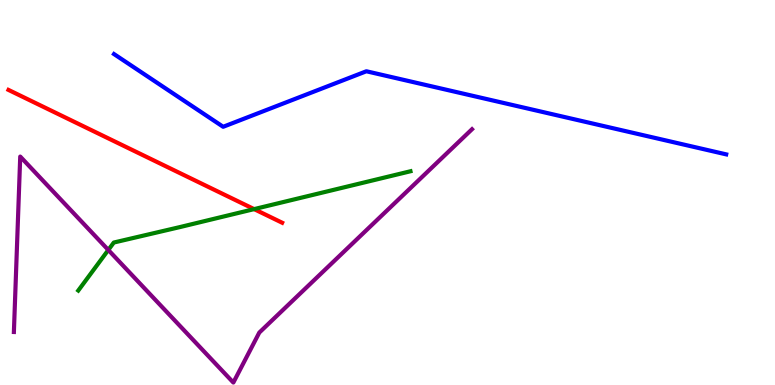[{'lines': ['blue', 'red'], 'intersections': []}, {'lines': ['green', 'red'], 'intersections': [{'x': 3.28, 'y': 4.57}]}, {'lines': ['purple', 'red'], 'intersections': []}, {'lines': ['blue', 'green'], 'intersections': []}, {'lines': ['blue', 'purple'], 'intersections': []}, {'lines': ['green', 'purple'], 'intersections': [{'x': 1.4, 'y': 3.51}]}]